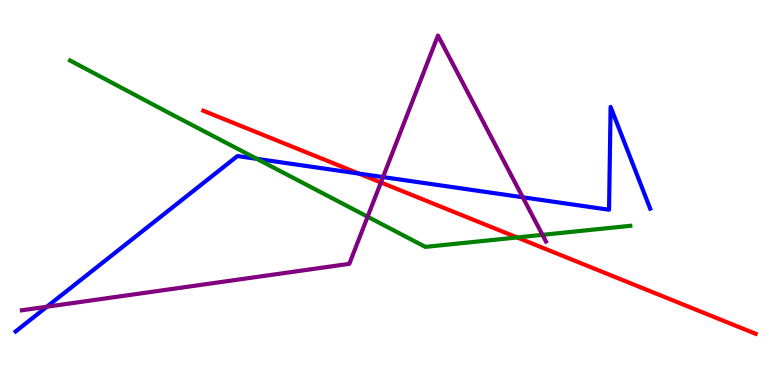[{'lines': ['blue', 'red'], 'intersections': [{'x': 4.63, 'y': 5.49}]}, {'lines': ['green', 'red'], 'intersections': [{'x': 6.67, 'y': 3.83}]}, {'lines': ['purple', 'red'], 'intersections': [{'x': 4.92, 'y': 5.26}]}, {'lines': ['blue', 'green'], 'intersections': [{'x': 3.31, 'y': 5.87}]}, {'lines': ['blue', 'purple'], 'intersections': [{'x': 0.605, 'y': 2.03}, {'x': 4.94, 'y': 5.4}, {'x': 6.75, 'y': 4.88}]}, {'lines': ['green', 'purple'], 'intersections': [{'x': 4.74, 'y': 4.37}, {'x': 7.0, 'y': 3.9}]}]